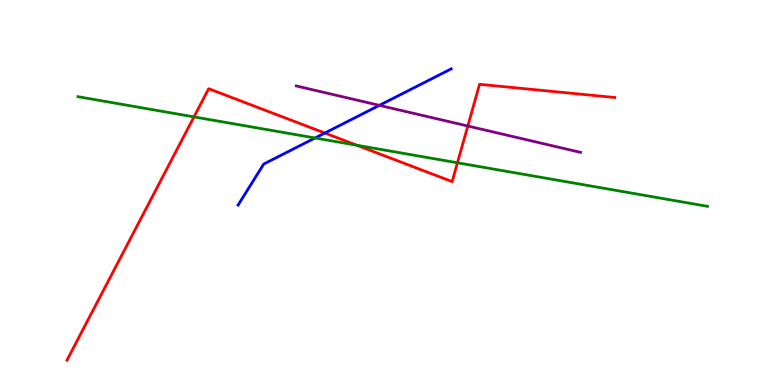[{'lines': ['blue', 'red'], 'intersections': [{'x': 4.19, 'y': 6.54}]}, {'lines': ['green', 'red'], 'intersections': [{'x': 2.5, 'y': 6.96}, {'x': 4.6, 'y': 6.23}, {'x': 5.9, 'y': 5.77}]}, {'lines': ['purple', 'red'], 'intersections': [{'x': 6.04, 'y': 6.73}]}, {'lines': ['blue', 'green'], 'intersections': [{'x': 4.07, 'y': 6.42}]}, {'lines': ['blue', 'purple'], 'intersections': [{'x': 4.9, 'y': 7.26}]}, {'lines': ['green', 'purple'], 'intersections': []}]